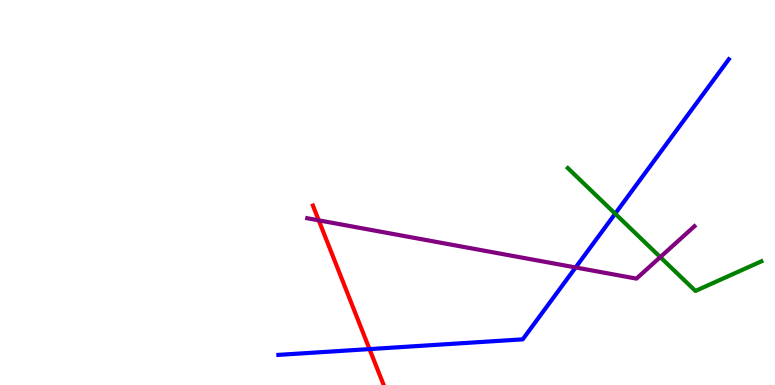[{'lines': ['blue', 'red'], 'intersections': [{'x': 4.77, 'y': 0.933}]}, {'lines': ['green', 'red'], 'intersections': []}, {'lines': ['purple', 'red'], 'intersections': [{'x': 4.11, 'y': 4.28}]}, {'lines': ['blue', 'green'], 'intersections': [{'x': 7.94, 'y': 4.45}]}, {'lines': ['blue', 'purple'], 'intersections': [{'x': 7.43, 'y': 3.05}]}, {'lines': ['green', 'purple'], 'intersections': [{'x': 8.52, 'y': 3.32}]}]